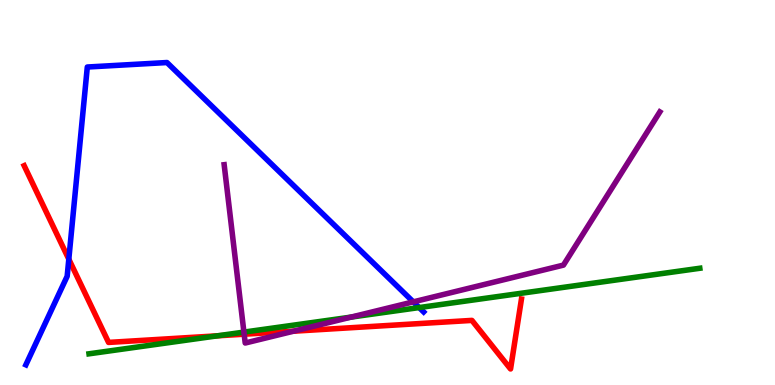[{'lines': ['blue', 'red'], 'intersections': [{'x': 0.888, 'y': 3.27}]}, {'lines': ['green', 'red'], 'intersections': [{'x': 2.81, 'y': 1.28}]}, {'lines': ['purple', 'red'], 'intersections': [{'x': 3.15, 'y': 1.32}, {'x': 3.79, 'y': 1.4}]}, {'lines': ['blue', 'green'], 'intersections': [{'x': 5.41, 'y': 2.01}]}, {'lines': ['blue', 'purple'], 'intersections': [{'x': 5.33, 'y': 2.16}]}, {'lines': ['green', 'purple'], 'intersections': [{'x': 3.15, 'y': 1.37}, {'x': 4.53, 'y': 1.76}]}]